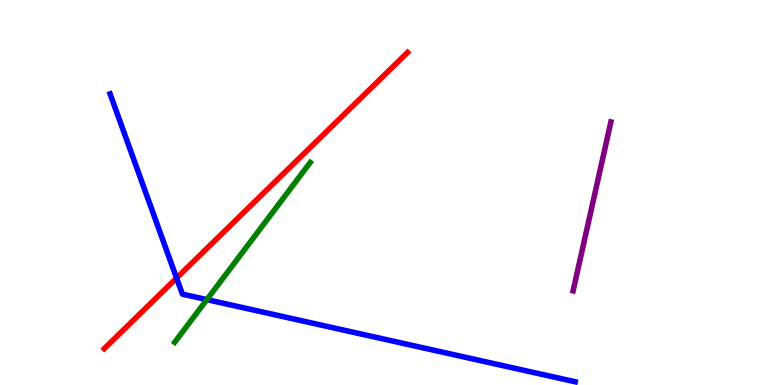[{'lines': ['blue', 'red'], 'intersections': [{'x': 2.28, 'y': 2.78}]}, {'lines': ['green', 'red'], 'intersections': []}, {'lines': ['purple', 'red'], 'intersections': []}, {'lines': ['blue', 'green'], 'intersections': [{'x': 2.67, 'y': 2.22}]}, {'lines': ['blue', 'purple'], 'intersections': []}, {'lines': ['green', 'purple'], 'intersections': []}]